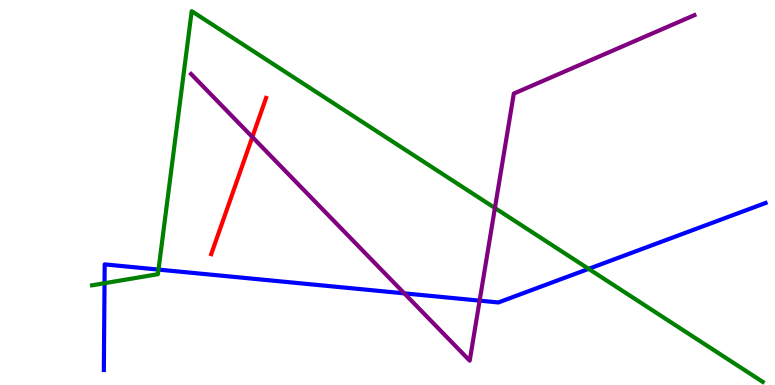[{'lines': ['blue', 'red'], 'intersections': []}, {'lines': ['green', 'red'], 'intersections': []}, {'lines': ['purple', 'red'], 'intersections': [{'x': 3.26, 'y': 6.44}]}, {'lines': ['blue', 'green'], 'intersections': [{'x': 1.35, 'y': 2.64}, {'x': 2.05, 'y': 3.0}, {'x': 7.6, 'y': 3.02}]}, {'lines': ['blue', 'purple'], 'intersections': [{'x': 5.22, 'y': 2.38}, {'x': 6.19, 'y': 2.19}]}, {'lines': ['green', 'purple'], 'intersections': [{'x': 6.39, 'y': 4.6}]}]